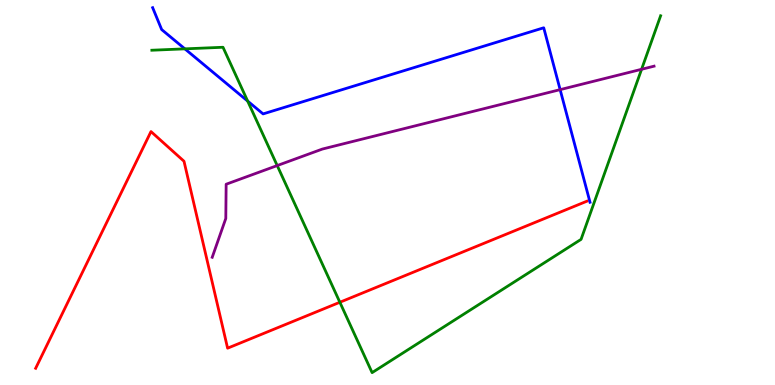[{'lines': ['blue', 'red'], 'intersections': []}, {'lines': ['green', 'red'], 'intersections': [{'x': 4.39, 'y': 2.15}]}, {'lines': ['purple', 'red'], 'intersections': []}, {'lines': ['blue', 'green'], 'intersections': [{'x': 2.39, 'y': 8.73}, {'x': 3.2, 'y': 7.37}]}, {'lines': ['blue', 'purple'], 'intersections': [{'x': 7.23, 'y': 7.67}]}, {'lines': ['green', 'purple'], 'intersections': [{'x': 3.58, 'y': 5.7}, {'x': 8.28, 'y': 8.2}]}]